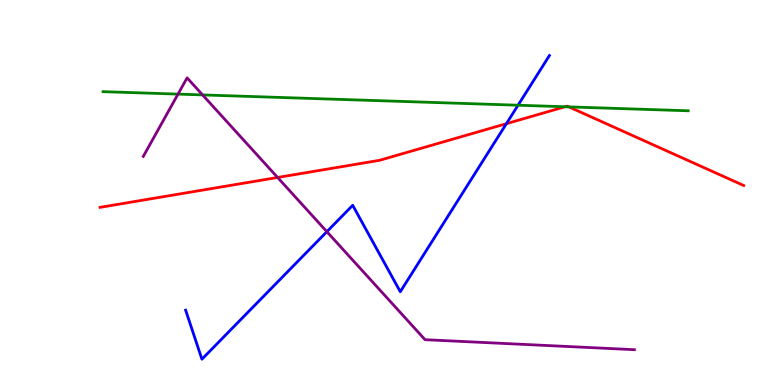[{'lines': ['blue', 'red'], 'intersections': [{'x': 6.53, 'y': 6.79}]}, {'lines': ['green', 'red'], 'intersections': [{'x': 7.29, 'y': 7.23}, {'x': 7.34, 'y': 7.22}]}, {'lines': ['purple', 'red'], 'intersections': [{'x': 3.58, 'y': 5.39}]}, {'lines': ['blue', 'green'], 'intersections': [{'x': 6.68, 'y': 7.27}]}, {'lines': ['blue', 'purple'], 'intersections': [{'x': 4.22, 'y': 3.98}]}, {'lines': ['green', 'purple'], 'intersections': [{'x': 2.3, 'y': 7.56}, {'x': 2.61, 'y': 7.53}]}]